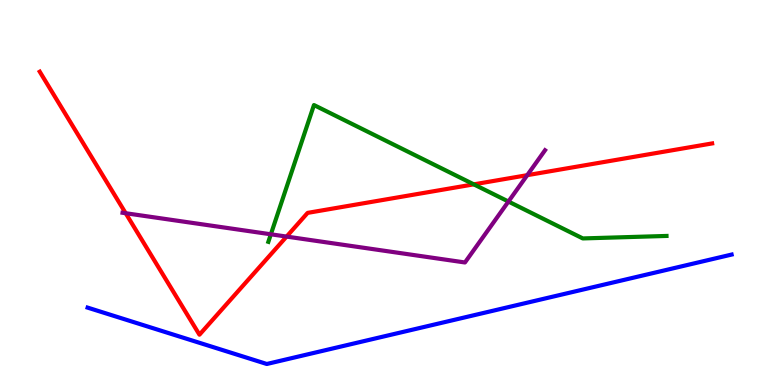[{'lines': ['blue', 'red'], 'intersections': []}, {'lines': ['green', 'red'], 'intersections': [{'x': 6.11, 'y': 5.21}]}, {'lines': ['purple', 'red'], 'intersections': [{'x': 1.62, 'y': 4.46}, {'x': 3.7, 'y': 3.86}, {'x': 6.8, 'y': 5.45}]}, {'lines': ['blue', 'green'], 'intersections': []}, {'lines': ['blue', 'purple'], 'intersections': []}, {'lines': ['green', 'purple'], 'intersections': [{'x': 3.49, 'y': 3.91}, {'x': 6.56, 'y': 4.77}]}]